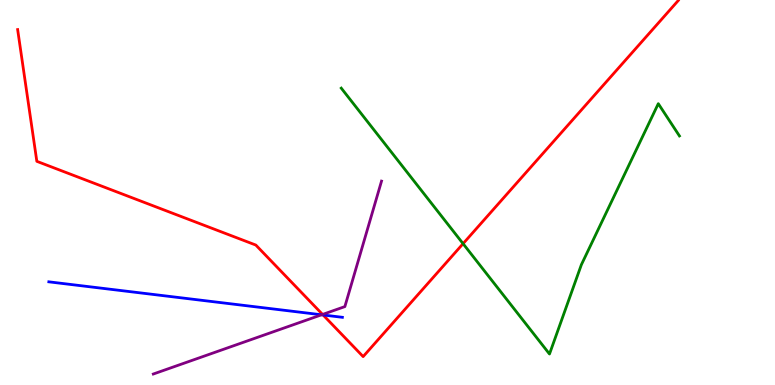[{'lines': ['blue', 'red'], 'intersections': [{'x': 4.17, 'y': 1.82}]}, {'lines': ['green', 'red'], 'intersections': [{'x': 5.98, 'y': 3.67}]}, {'lines': ['purple', 'red'], 'intersections': [{'x': 4.16, 'y': 1.83}]}, {'lines': ['blue', 'green'], 'intersections': []}, {'lines': ['blue', 'purple'], 'intersections': [{'x': 4.15, 'y': 1.82}]}, {'lines': ['green', 'purple'], 'intersections': []}]